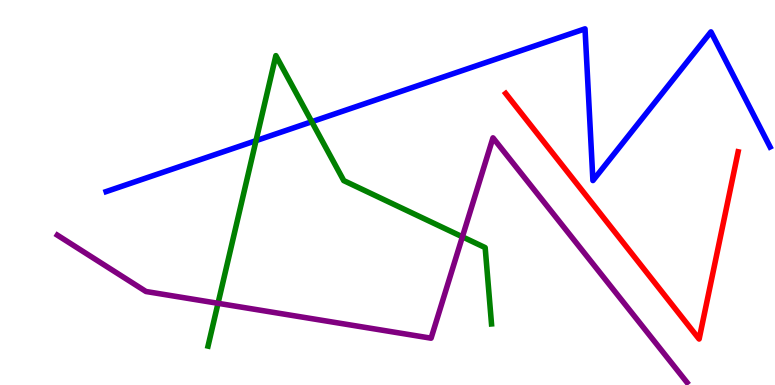[{'lines': ['blue', 'red'], 'intersections': []}, {'lines': ['green', 'red'], 'intersections': []}, {'lines': ['purple', 'red'], 'intersections': []}, {'lines': ['blue', 'green'], 'intersections': [{'x': 3.3, 'y': 6.35}, {'x': 4.02, 'y': 6.84}]}, {'lines': ['blue', 'purple'], 'intersections': []}, {'lines': ['green', 'purple'], 'intersections': [{'x': 2.81, 'y': 2.12}, {'x': 5.97, 'y': 3.85}]}]